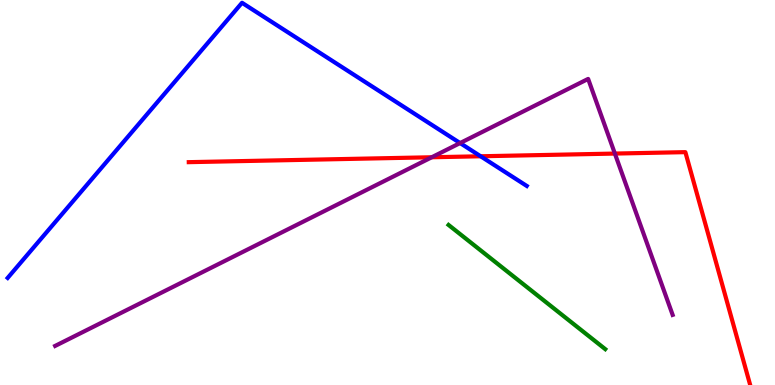[{'lines': ['blue', 'red'], 'intersections': [{'x': 6.2, 'y': 5.94}]}, {'lines': ['green', 'red'], 'intersections': []}, {'lines': ['purple', 'red'], 'intersections': [{'x': 5.57, 'y': 5.92}, {'x': 7.93, 'y': 6.01}]}, {'lines': ['blue', 'green'], 'intersections': []}, {'lines': ['blue', 'purple'], 'intersections': [{'x': 5.94, 'y': 6.28}]}, {'lines': ['green', 'purple'], 'intersections': []}]